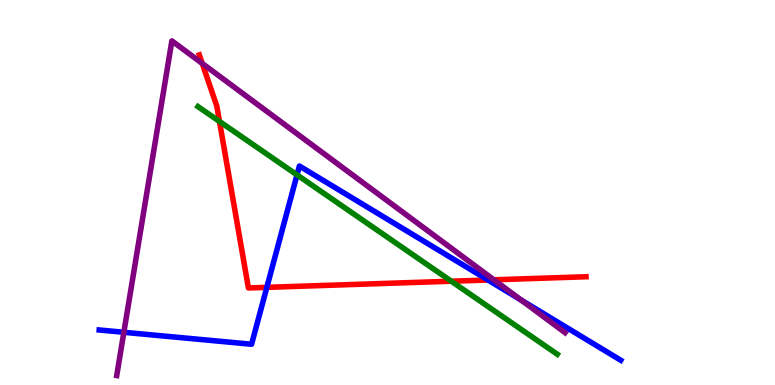[{'lines': ['blue', 'red'], 'intersections': [{'x': 3.44, 'y': 2.54}, {'x': 6.3, 'y': 2.73}]}, {'lines': ['green', 'red'], 'intersections': [{'x': 2.83, 'y': 6.85}, {'x': 5.82, 'y': 2.7}]}, {'lines': ['purple', 'red'], 'intersections': [{'x': 2.61, 'y': 8.35}, {'x': 6.37, 'y': 2.73}]}, {'lines': ['blue', 'green'], 'intersections': [{'x': 3.83, 'y': 5.46}]}, {'lines': ['blue', 'purple'], 'intersections': [{'x': 1.6, 'y': 1.37}, {'x': 6.73, 'y': 2.21}]}, {'lines': ['green', 'purple'], 'intersections': []}]